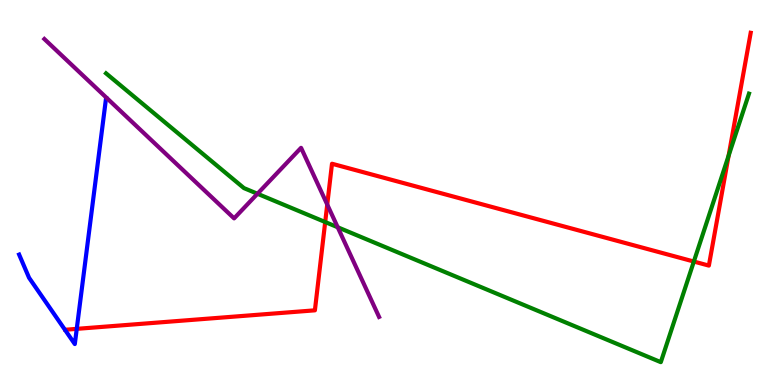[{'lines': ['blue', 'red'], 'intersections': [{'x': 0.99, 'y': 1.46}]}, {'lines': ['green', 'red'], 'intersections': [{'x': 4.2, 'y': 4.23}, {'x': 8.95, 'y': 3.21}, {'x': 9.4, 'y': 5.96}]}, {'lines': ['purple', 'red'], 'intersections': [{'x': 4.22, 'y': 4.69}]}, {'lines': ['blue', 'green'], 'intersections': []}, {'lines': ['blue', 'purple'], 'intersections': []}, {'lines': ['green', 'purple'], 'intersections': [{'x': 3.32, 'y': 4.97}, {'x': 4.36, 'y': 4.1}]}]